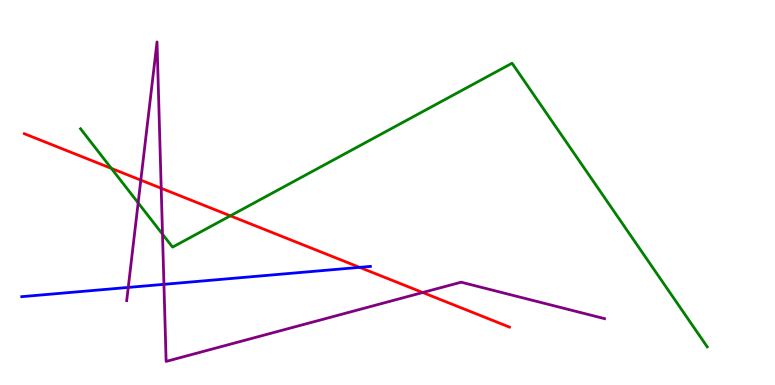[{'lines': ['blue', 'red'], 'intersections': [{'x': 4.64, 'y': 3.06}]}, {'lines': ['green', 'red'], 'intersections': [{'x': 1.44, 'y': 5.63}, {'x': 2.97, 'y': 4.39}]}, {'lines': ['purple', 'red'], 'intersections': [{'x': 1.82, 'y': 5.32}, {'x': 2.08, 'y': 5.11}, {'x': 5.45, 'y': 2.4}]}, {'lines': ['blue', 'green'], 'intersections': []}, {'lines': ['blue', 'purple'], 'intersections': [{'x': 1.65, 'y': 2.53}, {'x': 2.12, 'y': 2.61}]}, {'lines': ['green', 'purple'], 'intersections': [{'x': 1.78, 'y': 4.73}, {'x': 2.1, 'y': 3.92}]}]